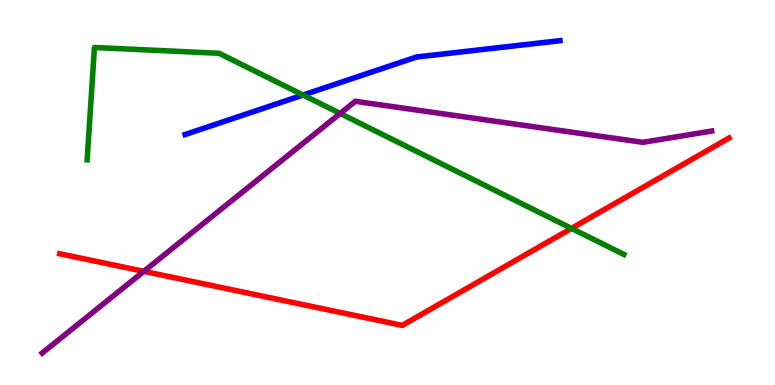[{'lines': ['blue', 'red'], 'intersections': []}, {'lines': ['green', 'red'], 'intersections': [{'x': 7.37, 'y': 4.07}]}, {'lines': ['purple', 'red'], 'intersections': [{'x': 1.86, 'y': 2.95}]}, {'lines': ['blue', 'green'], 'intersections': [{'x': 3.91, 'y': 7.53}]}, {'lines': ['blue', 'purple'], 'intersections': []}, {'lines': ['green', 'purple'], 'intersections': [{'x': 4.39, 'y': 7.05}]}]